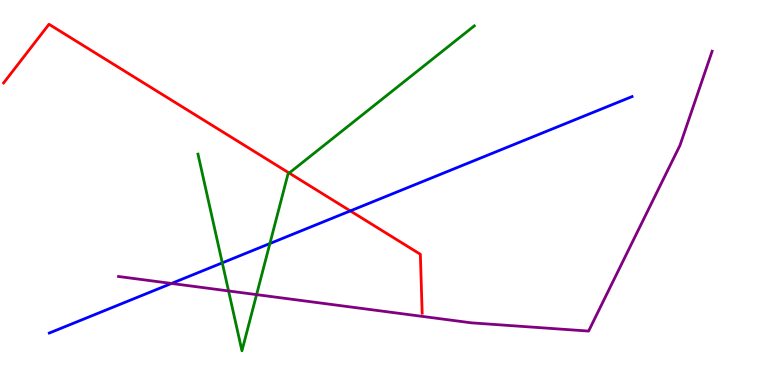[{'lines': ['blue', 'red'], 'intersections': [{'x': 4.52, 'y': 4.52}]}, {'lines': ['green', 'red'], 'intersections': [{'x': 3.73, 'y': 5.51}]}, {'lines': ['purple', 'red'], 'intersections': []}, {'lines': ['blue', 'green'], 'intersections': [{'x': 2.87, 'y': 3.17}, {'x': 3.48, 'y': 3.67}]}, {'lines': ['blue', 'purple'], 'intersections': [{'x': 2.21, 'y': 2.64}]}, {'lines': ['green', 'purple'], 'intersections': [{'x': 2.95, 'y': 2.44}, {'x': 3.31, 'y': 2.35}]}]